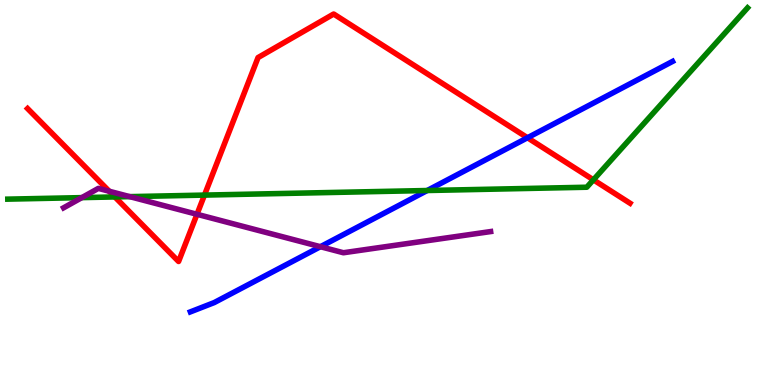[{'lines': ['blue', 'red'], 'intersections': [{'x': 6.81, 'y': 6.42}]}, {'lines': ['green', 'red'], 'intersections': [{'x': 1.48, 'y': 4.88}, {'x': 2.64, 'y': 4.93}, {'x': 7.66, 'y': 5.33}]}, {'lines': ['purple', 'red'], 'intersections': [{'x': 1.41, 'y': 5.03}, {'x': 2.54, 'y': 4.43}]}, {'lines': ['blue', 'green'], 'intersections': [{'x': 5.51, 'y': 5.05}]}, {'lines': ['blue', 'purple'], 'intersections': [{'x': 4.13, 'y': 3.59}]}, {'lines': ['green', 'purple'], 'intersections': [{'x': 1.06, 'y': 4.87}, {'x': 1.67, 'y': 4.89}]}]